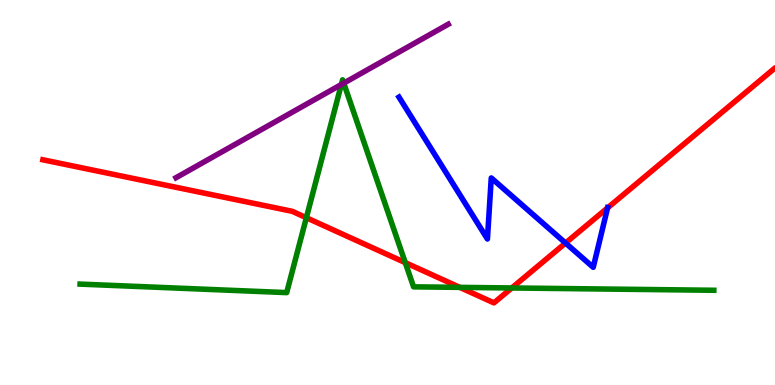[{'lines': ['blue', 'red'], 'intersections': [{'x': 7.3, 'y': 3.69}, {'x': 7.84, 'y': 4.6}]}, {'lines': ['green', 'red'], 'intersections': [{'x': 3.95, 'y': 4.34}, {'x': 5.23, 'y': 3.18}, {'x': 5.93, 'y': 2.54}, {'x': 6.6, 'y': 2.52}]}, {'lines': ['purple', 'red'], 'intersections': []}, {'lines': ['blue', 'green'], 'intersections': []}, {'lines': ['blue', 'purple'], 'intersections': []}, {'lines': ['green', 'purple'], 'intersections': [{'x': 4.4, 'y': 7.8}, {'x': 4.44, 'y': 7.84}]}]